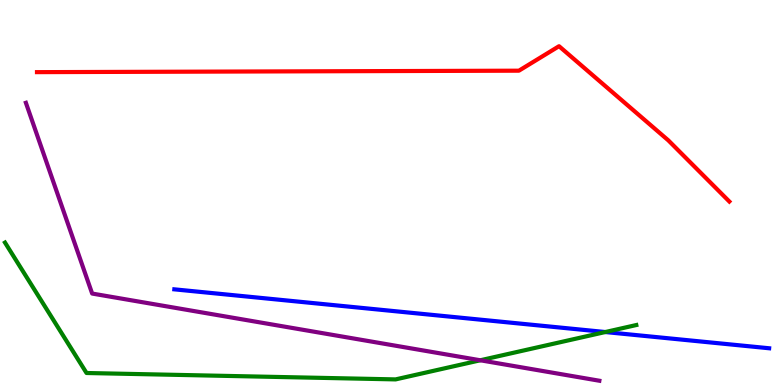[{'lines': ['blue', 'red'], 'intersections': []}, {'lines': ['green', 'red'], 'intersections': []}, {'lines': ['purple', 'red'], 'intersections': []}, {'lines': ['blue', 'green'], 'intersections': [{'x': 7.81, 'y': 1.38}]}, {'lines': ['blue', 'purple'], 'intersections': []}, {'lines': ['green', 'purple'], 'intersections': [{'x': 6.2, 'y': 0.642}]}]